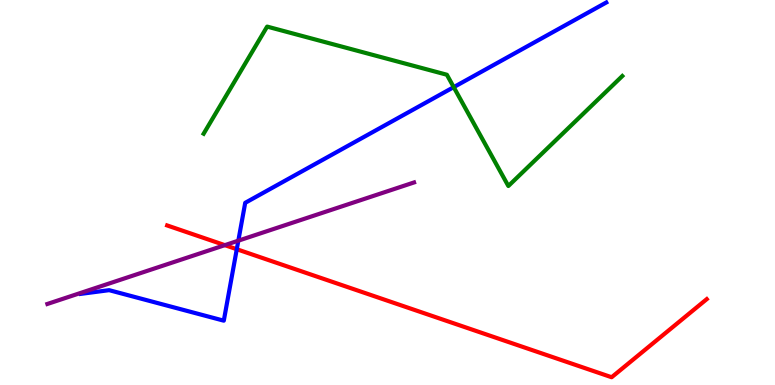[{'lines': ['blue', 'red'], 'intersections': [{'x': 3.06, 'y': 3.53}]}, {'lines': ['green', 'red'], 'intersections': []}, {'lines': ['purple', 'red'], 'intersections': [{'x': 2.9, 'y': 3.63}]}, {'lines': ['blue', 'green'], 'intersections': [{'x': 5.85, 'y': 7.74}]}, {'lines': ['blue', 'purple'], 'intersections': [{'x': 3.08, 'y': 3.75}]}, {'lines': ['green', 'purple'], 'intersections': []}]